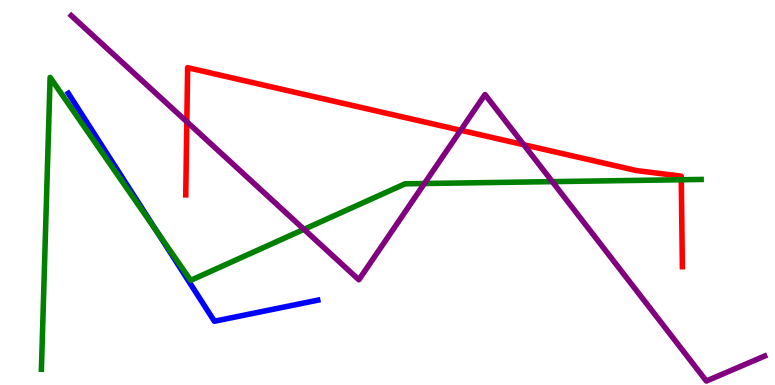[{'lines': ['blue', 'red'], 'intersections': []}, {'lines': ['green', 'red'], 'intersections': [{'x': 8.79, 'y': 5.33}]}, {'lines': ['purple', 'red'], 'intersections': [{'x': 2.41, 'y': 6.84}, {'x': 5.94, 'y': 6.62}, {'x': 6.76, 'y': 6.24}]}, {'lines': ['blue', 'green'], 'intersections': [{'x': 2.03, 'y': 3.96}]}, {'lines': ['blue', 'purple'], 'intersections': []}, {'lines': ['green', 'purple'], 'intersections': [{'x': 3.92, 'y': 4.04}, {'x': 5.48, 'y': 5.23}, {'x': 7.13, 'y': 5.28}]}]